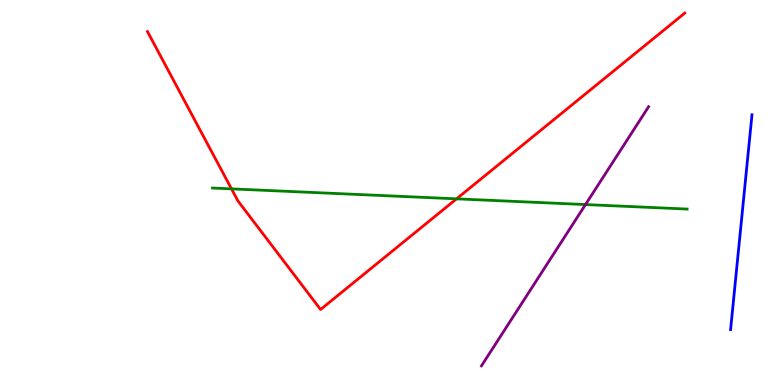[{'lines': ['blue', 'red'], 'intersections': []}, {'lines': ['green', 'red'], 'intersections': [{'x': 2.99, 'y': 5.09}, {'x': 5.89, 'y': 4.84}]}, {'lines': ['purple', 'red'], 'intersections': []}, {'lines': ['blue', 'green'], 'intersections': []}, {'lines': ['blue', 'purple'], 'intersections': []}, {'lines': ['green', 'purple'], 'intersections': [{'x': 7.55, 'y': 4.69}]}]